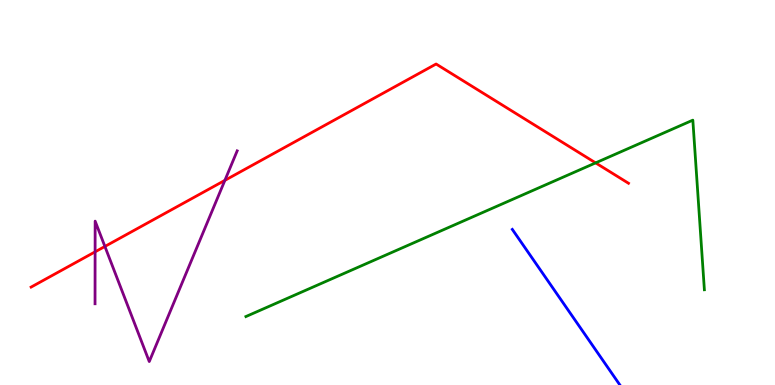[{'lines': ['blue', 'red'], 'intersections': []}, {'lines': ['green', 'red'], 'intersections': [{'x': 7.69, 'y': 5.77}]}, {'lines': ['purple', 'red'], 'intersections': [{'x': 1.23, 'y': 3.46}, {'x': 1.35, 'y': 3.6}, {'x': 2.9, 'y': 5.32}]}, {'lines': ['blue', 'green'], 'intersections': []}, {'lines': ['blue', 'purple'], 'intersections': []}, {'lines': ['green', 'purple'], 'intersections': []}]